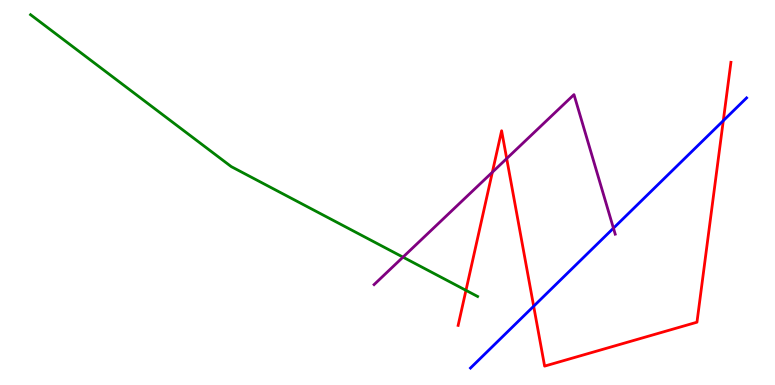[{'lines': ['blue', 'red'], 'intersections': [{'x': 6.89, 'y': 2.05}, {'x': 9.33, 'y': 6.86}]}, {'lines': ['green', 'red'], 'intersections': [{'x': 6.01, 'y': 2.46}]}, {'lines': ['purple', 'red'], 'intersections': [{'x': 6.35, 'y': 5.53}, {'x': 6.54, 'y': 5.88}]}, {'lines': ['blue', 'green'], 'intersections': []}, {'lines': ['blue', 'purple'], 'intersections': [{'x': 7.92, 'y': 4.07}]}, {'lines': ['green', 'purple'], 'intersections': [{'x': 5.2, 'y': 3.32}]}]